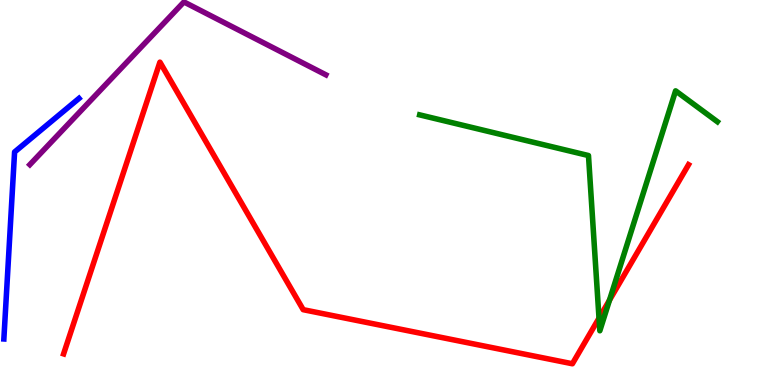[{'lines': ['blue', 'red'], 'intersections': []}, {'lines': ['green', 'red'], 'intersections': [{'x': 7.73, 'y': 1.74}, {'x': 7.86, 'y': 2.2}]}, {'lines': ['purple', 'red'], 'intersections': []}, {'lines': ['blue', 'green'], 'intersections': []}, {'lines': ['blue', 'purple'], 'intersections': []}, {'lines': ['green', 'purple'], 'intersections': []}]